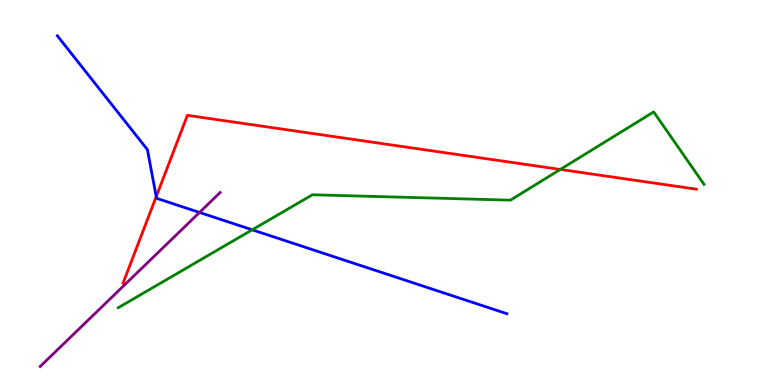[{'lines': ['blue', 'red'], 'intersections': [{'x': 2.02, 'y': 4.89}]}, {'lines': ['green', 'red'], 'intersections': [{'x': 7.23, 'y': 5.6}]}, {'lines': ['purple', 'red'], 'intersections': []}, {'lines': ['blue', 'green'], 'intersections': [{'x': 3.25, 'y': 4.03}]}, {'lines': ['blue', 'purple'], 'intersections': [{'x': 2.57, 'y': 4.48}]}, {'lines': ['green', 'purple'], 'intersections': []}]